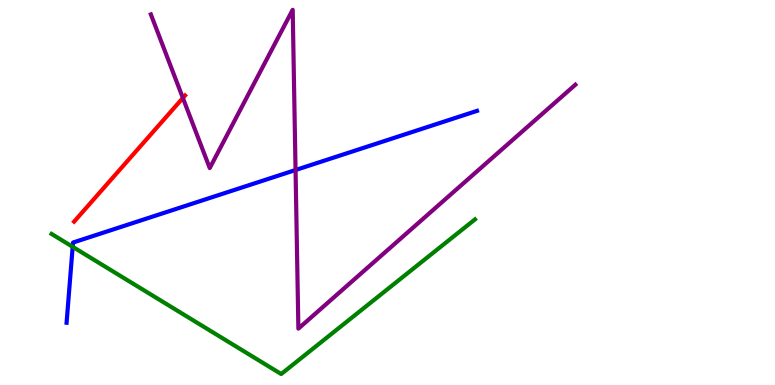[{'lines': ['blue', 'red'], 'intersections': []}, {'lines': ['green', 'red'], 'intersections': []}, {'lines': ['purple', 'red'], 'intersections': [{'x': 2.36, 'y': 7.46}]}, {'lines': ['blue', 'green'], 'intersections': [{'x': 0.938, 'y': 3.59}]}, {'lines': ['blue', 'purple'], 'intersections': [{'x': 3.81, 'y': 5.58}]}, {'lines': ['green', 'purple'], 'intersections': []}]